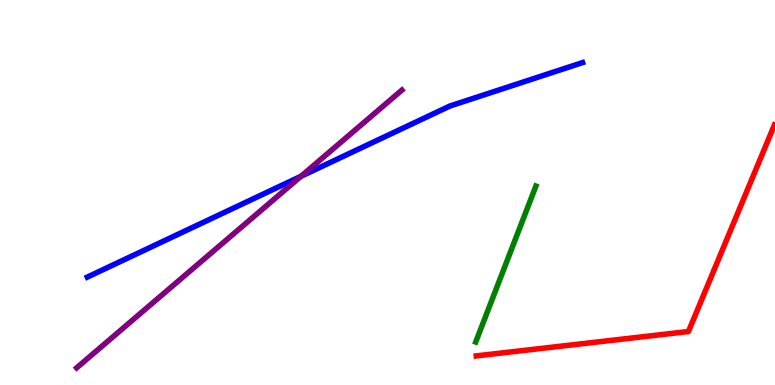[{'lines': ['blue', 'red'], 'intersections': []}, {'lines': ['green', 'red'], 'intersections': []}, {'lines': ['purple', 'red'], 'intersections': []}, {'lines': ['blue', 'green'], 'intersections': []}, {'lines': ['blue', 'purple'], 'intersections': [{'x': 3.88, 'y': 5.42}]}, {'lines': ['green', 'purple'], 'intersections': []}]